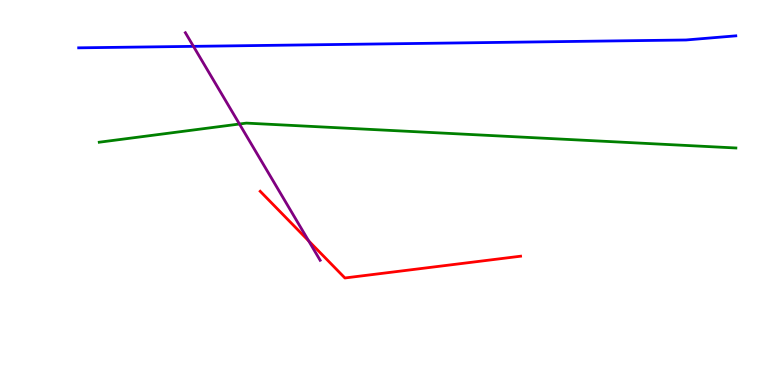[{'lines': ['blue', 'red'], 'intersections': []}, {'lines': ['green', 'red'], 'intersections': []}, {'lines': ['purple', 'red'], 'intersections': [{'x': 3.98, 'y': 3.74}]}, {'lines': ['blue', 'green'], 'intersections': []}, {'lines': ['blue', 'purple'], 'intersections': [{'x': 2.5, 'y': 8.8}]}, {'lines': ['green', 'purple'], 'intersections': [{'x': 3.09, 'y': 6.78}]}]